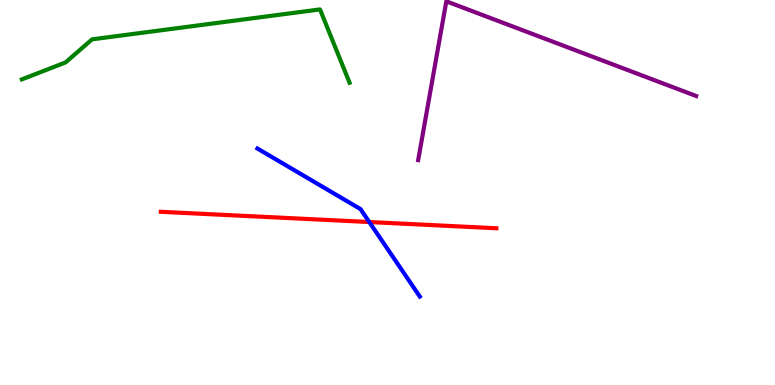[{'lines': ['blue', 'red'], 'intersections': [{'x': 4.76, 'y': 4.23}]}, {'lines': ['green', 'red'], 'intersections': []}, {'lines': ['purple', 'red'], 'intersections': []}, {'lines': ['blue', 'green'], 'intersections': []}, {'lines': ['blue', 'purple'], 'intersections': []}, {'lines': ['green', 'purple'], 'intersections': []}]